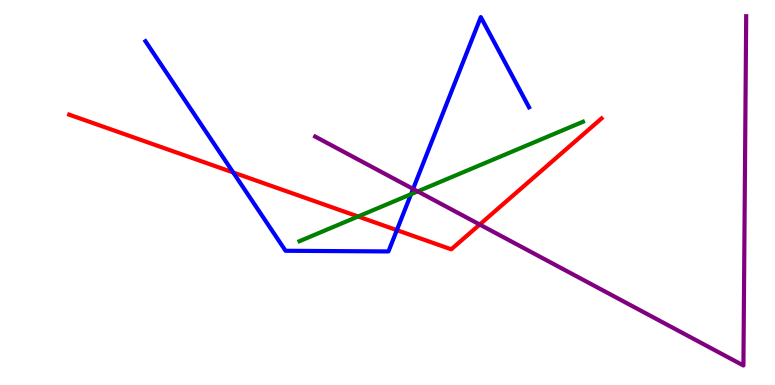[{'lines': ['blue', 'red'], 'intersections': [{'x': 3.01, 'y': 5.52}, {'x': 5.12, 'y': 4.02}]}, {'lines': ['green', 'red'], 'intersections': [{'x': 4.62, 'y': 4.38}]}, {'lines': ['purple', 'red'], 'intersections': [{'x': 6.19, 'y': 4.17}]}, {'lines': ['blue', 'green'], 'intersections': [{'x': 5.3, 'y': 4.96}]}, {'lines': ['blue', 'purple'], 'intersections': [{'x': 5.33, 'y': 5.09}]}, {'lines': ['green', 'purple'], 'intersections': [{'x': 5.39, 'y': 5.03}]}]